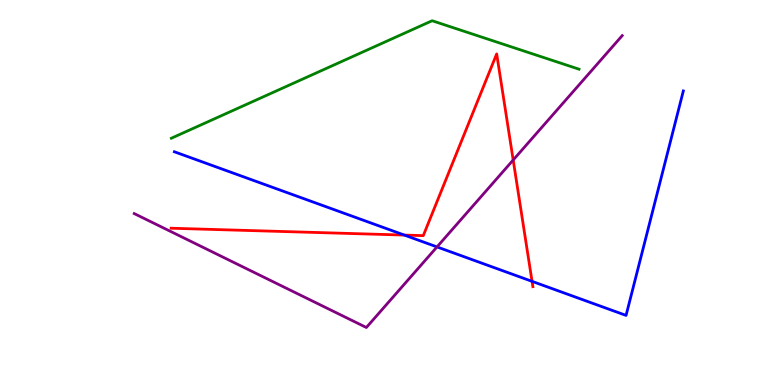[{'lines': ['blue', 'red'], 'intersections': [{'x': 5.22, 'y': 3.89}, {'x': 6.87, 'y': 2.69}]}, {'lines': ['green', 'red'], 'intersections': []}, {'lines': ['purple', 'red'], 'intersections': [{'x': 6.62, 'y': 5.84}]}, {'lines': ['blue', 'green'], 'intersections': []}, {'lines': ['blue', 'purple'], 'intersections': [{'x': 5.64, 'y': 3.59}]}, {'lines': ['green', 'purple'], 'intersections': []}]